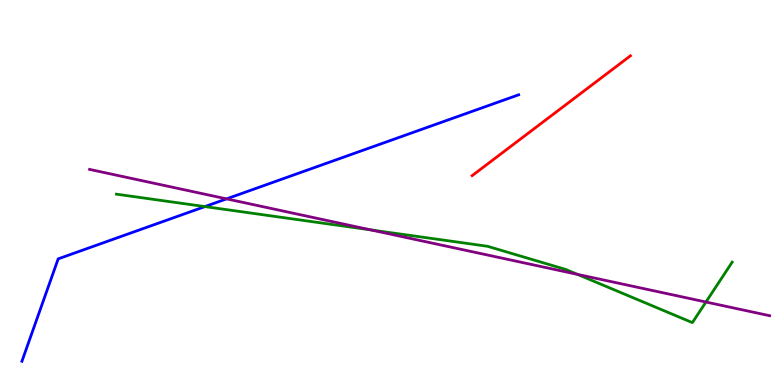[{'lines': ['blue', 'red'], 'intersections': []}, {'lines': ['green', 'red'], 'intersections': []}, {'lines': ['purple', 'red'], 'intersections': []}, {'lines': ['blue', 'green'], 'intersections': [{'x': 2.64, 'y': 4.63}]}, {'lines': ['blue', 'purple'], 'intersections': [{'x': 2.92, 'y': 4.83}]}, {'lines': ['green', 'purple'], 'intersections': [{'x': 4.78, 'y': 4.03}, {'x': 7.45, 'y': 2.87}, {'x': 9.11, 'y': 2.16}]}]